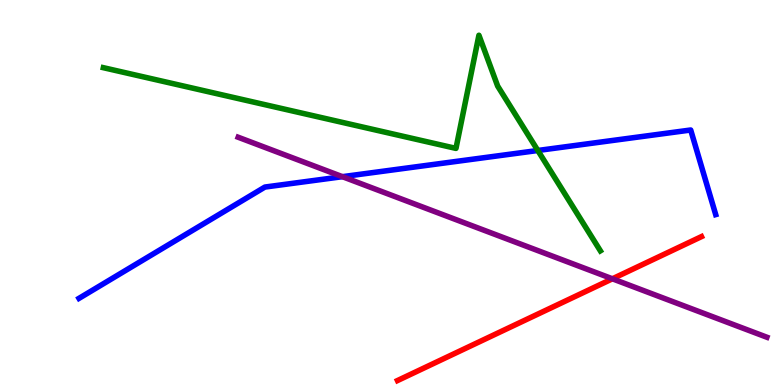[{'lines': ['blue', 'red'], 'intersections': []}, {'lines': ['green', 'red'], 'intersections': []}, {'lines': ['purple', 'red'], 'intersections': [{'x': 7.9, 'y': 2.76}]}, {'lines': ['blue', 'green'], 'intersections': [{'x': 6.94, 'y': 6.09}]}, {'lines': ['blue', 'purple'], 'intersections': [{'x': 4.42, 'y': 5.41}]}, {'lines': ['green', 'purple'], 'intersections': []}]